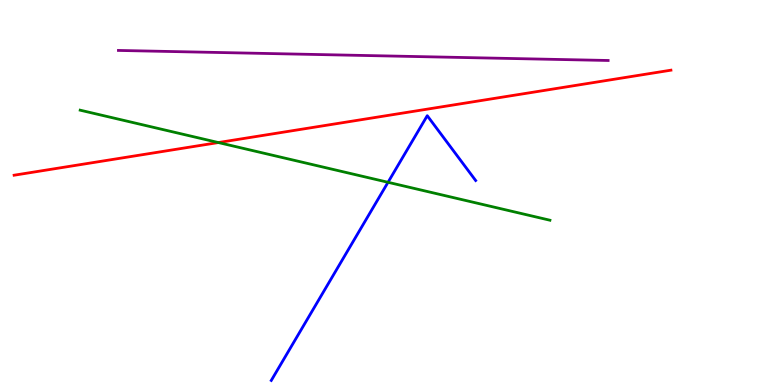[{'lines': ['blue', 'red'], 'intersections': []}, {'lines': ['green', 'red'], 'intersections': [{'x': 2.82, 'y': 6.3}]}, {'lines': ['purple', 'red'], 'intersections': []}, {'lines': ['blue', 'green'], 'intersections': [{'x': 5.01, 'y': 5.27}]}, {'lines': ['blue', 'purple'], 'intersections': []}, {'lines': ['green', 'purple'], 'intersections': []}]